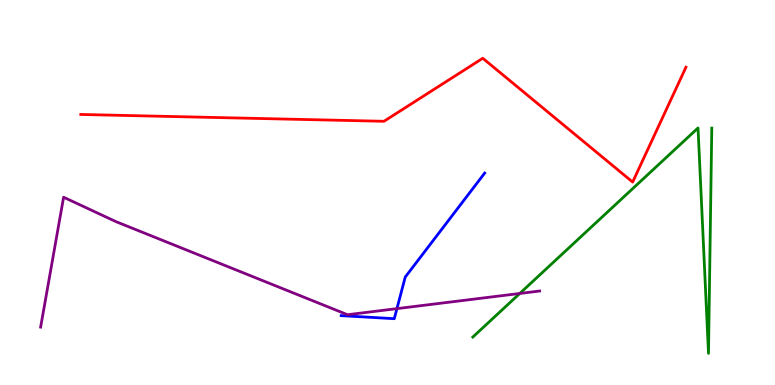[{'lines': ['blue', 'red'], 'intersections': []}, {'lines': ['green', 'red'], 'intersections': []}, {'lines': ['purple', 'red'], 'intersections': []}, {'lines': ['blue', 'green'], 'intersections': []}, {'lines': ['blue', 'purple'], 'intersections': [{'x': 5.12, 'y': 1.98}]}, {'lines': ['green', 'purple'], 'intersections': [{'x': 6.71, 'y': 2.38}]}]